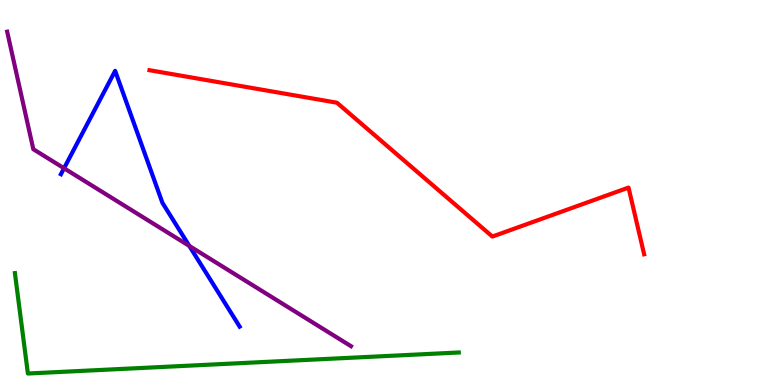[{'lines': ['blue', 'red'], 'intersections': []}, {'lines': ['green', 'red'], 'intersections': []}, {'lines': ['purple', 'red'], 'intersections': []}, {'lines': ['blue', 'green'], 'intersections': []}, {'lines': ['blue', 'purple'], 'intersections': [{'x': 0.826, 'y': 5.63}, {'x': 2.44, 'y': 3.61}]}, {'lines': ['green', 'purple'], 'intersections': []}]